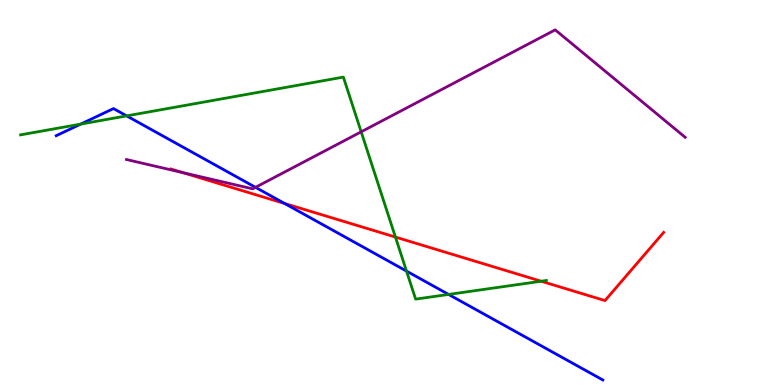[{'lines': ['blue', 'red'], 'intersections': [{'x': 3.67, 'y': 4.71}]}, {'lines': ['green', 'red'], 'intersections': [{'x': 5.1, 'y': 3.84}, {'x': 6.98, 'y': 2.7}]}, {'lines': ['purple', 'red'], 'intersections': [{'x': 2.36, 'y': 5.52}]}, {'lines': ['blue', 'green'], 'intersections': [{'x': 1.04, 'y': 6.78}, {'x': 1.63, 'y': 6.99}, {'x': 5.25, 'y': 2.96}, {'x': 5.79, 'y': 2.35}]}, {'lines': ['blue', 'purple'], 'intersections': [{'x': 3.3, 'y': 5.13}]}, {'lines': ['green', 'purple'], 'intersections': [{'x': 4.66, 'y': 6.58}]}]